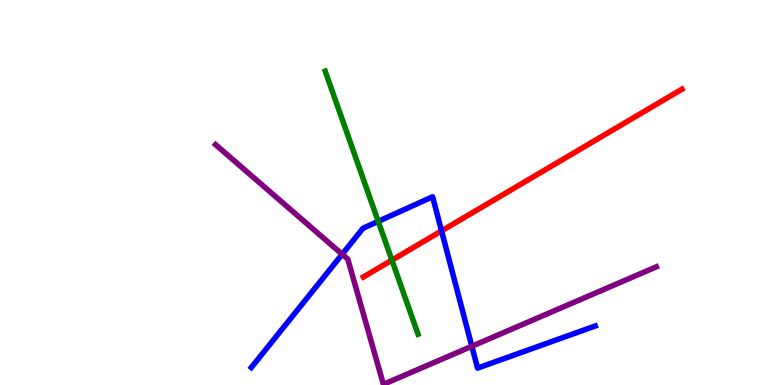[{'lines': ['blue', 'red'], 'intersections': [{'x': 5.7, 'y': 4.0}]}, {'lines': ['green', 'red'], 'intersections': [{'x': 5.06, 'y': 3.24}]}, {'lines': ['purple', 'red'], 'intersections': []}, {'lines': ['blue', 'green'], 'intersections': [{'x': 4.88, 'y': 4.25}]}, {'lines': ['blue', 'purple'], 'intersections': [{'x': 4.42, 'y': 3.4}, {'x': 6.09, 'y': 1.01}]}, {'lines': ['green', 'purple'], 'intersections': []}]